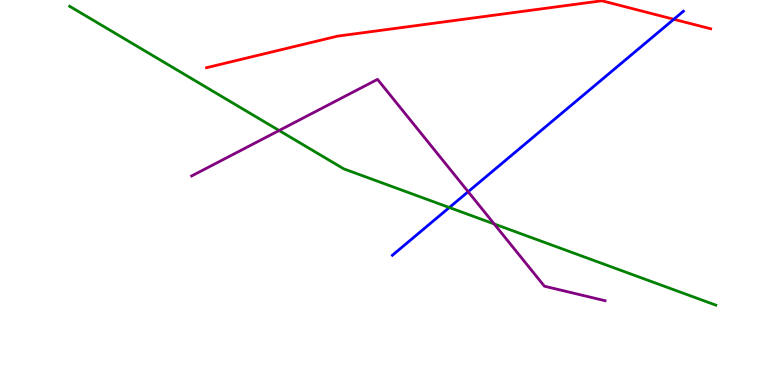[{'lines': ['blue', 'red'], 'intersections': [{'x': 8.69, 'y': 9.5}]}, {'lines': ['green', 'red'], 'intersections': []}, {'lines': ['purple', 'red'], 'intersections': []}, {'lines': ['blue', 'green'], 'intersections': [{'x': 5.8, 'y': 4.61}]}, {'lines': ['blue', 'purple'], 'intersections': [{'x': 6.04, 'y': 5.02}]}, {'lines': ['green', 'purple'], 'intersections': [{'x': 3.6, 'y': 6.61}, {'x': 6.38, 'y': 4.18}]}]